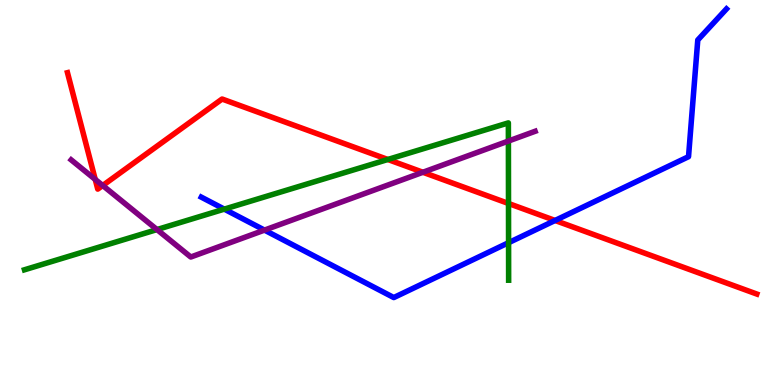[{'lines': ['blue', 'red'], 'intersections': [{'x': 7.16, 'y': 4.27}]}, {'lines': ['green', 'red'], 'intersections': [{'x': 5.0, 'y': 5.86}, {'x': 6.56, 'y': 4.71}]}, {'lines': ['purple', 'red'], 'intersections': [{'x': 1.23, 'y': 5.34}, {'x': 1.33, 'y': 5.18}, {'x': 5.46, 'y': 5.53}]}, {'lines': ['blue', 'green'], 'intersections': [{'x': 2.89, 'y': 4.57}, {'x': 6.56, 'y': 3.7}]}, {'lines': ['blue', 'purple'], 'intersections': [{'x': 3.41, 'y': 4.02}]}, {'lines': ['green', 'purple'], 'intersections': [{'x': 2.03, 'y': 4.04}, {'x': 6.56, 'y': 6.34}]}]